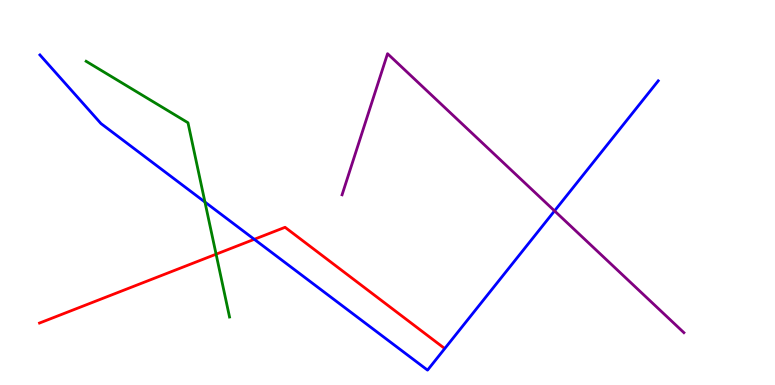[{'lines': ['blue', 'red'], 'intersections': [{'x': 3.28, 'y': 3.78}]}, {'lines': ['green', 'red'], 'intersections': [{'x': 2.79, 'y': 3.4}]}, {'lines': ['purple', 'red'], 'intersections': []}, {'lines': ['blue', 'green'], 'intersections': [{'x': 2.64, 'y': 4.75}]}, {'lines': ['blue', 'purple'], 'intersections': [{'x': 7.16, 'y': 4.52}]}, {'lines': ['green', 'purple'], 'intersections': []}]